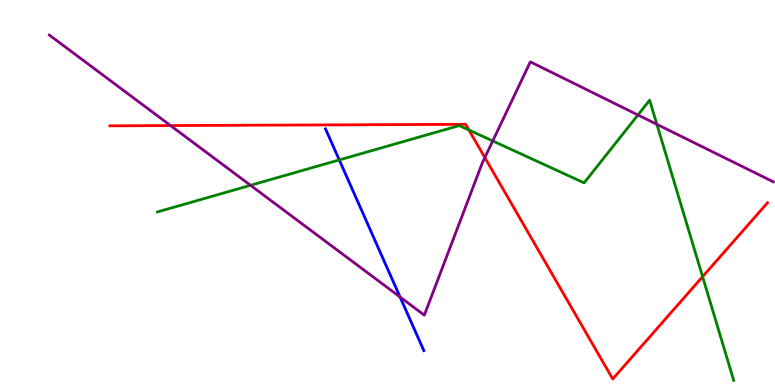[{'lines': ['blue', 'red'], 'intersections': []}, {'lines': ['green', 'red'], 'intersections': [{'x': 6.05, 'y': 6.62}, {'x': 9.07, 'y': 2.81}]}, {'lines': ['purple', 'red'], 'intersections': [{'x': 2.2, 'y': 6.74}, {'x': 6.26, 'y': 5.91}]}, {'lines': ['blue', 'green'], 'intersections': [{'x': 4.38, 'y': 5.85}]}, {'lines': ['blue', 'purple'], 'intersections': [{'x': 5.16, 'y': 2.28}]}, {'lines': ['green', 'purple'], 'intersections': [{'x': 3.23, 'y': 5.19}, {'x': 6.36, 'y': 6.34}, {'x': 8.23, 'y': 7.01}, {'x': 8.48, 'y': 6.77}]}]